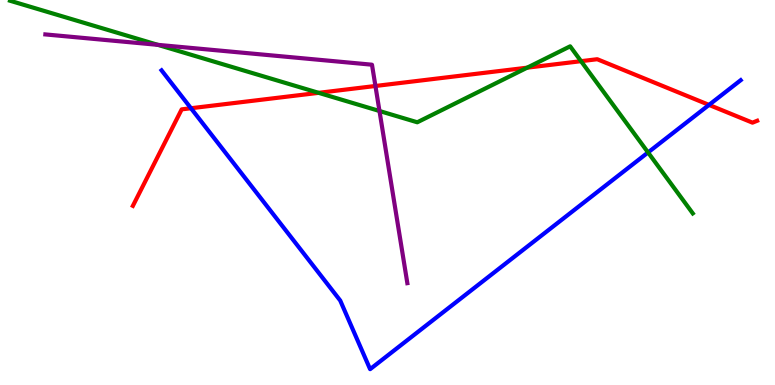[{'lines': ['blue', 'red'], 'intersections': [{'x': 2.46, 'y': 7.19}, {'x': 9.15, 'y': 7.28}]}, {'lines': ['green', 'red'], 'intersections': [{'x': 4.11, 'y': 7.59}, {'x': 6.8, 'y': 8.24}, {'x': 7.5, 'y': 8.41}]}, {'lines': ['purple', 'red'], 'intersections': [{'x': 4.84, 'y': 7.77}]}, {'lines': ['blue', 'green'], 'intersections': [{'x': 8.36, 'y': 6.04}]}, {'lines': ['blue', 'purple'], 'intersections': []}, {'lines': ['green', 'purple'], 'intersections': [{'x': 2.04, 'y': 8.84}, {'x': 4.9, 'y': 7.12}]}]